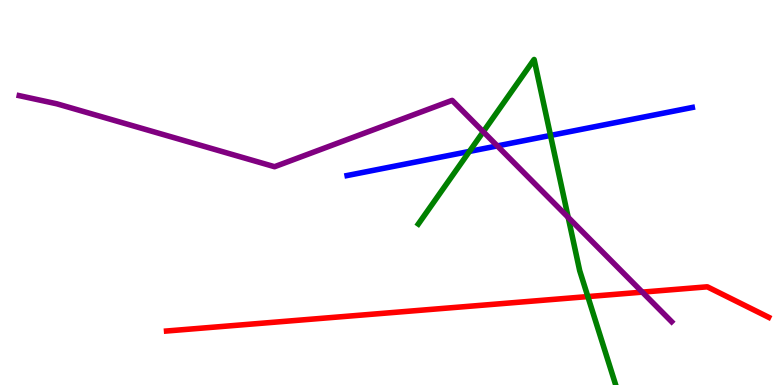[{'lines': ['blue', 'red'], 'intersections': []}, {'lines': ['green', 'red'], 'intersections': [{'x': 7.59, 'y': 2.3}]}, {'lines': ['purple', 'red'], 'intersections': [{'x': 8.29, 'y': 2.41}]}, {'lines': ['blue', 'green'], 'intersections': [{'x': 6.06, 'y': 6.07}, {'x': 7.1, 'y': 6.48}]}, {'lines': ['blue', 'purple'], 'intersections': [{'x': 6.42, 'y': 6.21}]}, {'lines': ['green', 'purple'], 'intersections': [{'x': 6.24, 'y': 6.58}, {'x': 7.33, 'y': 4.35}]}]